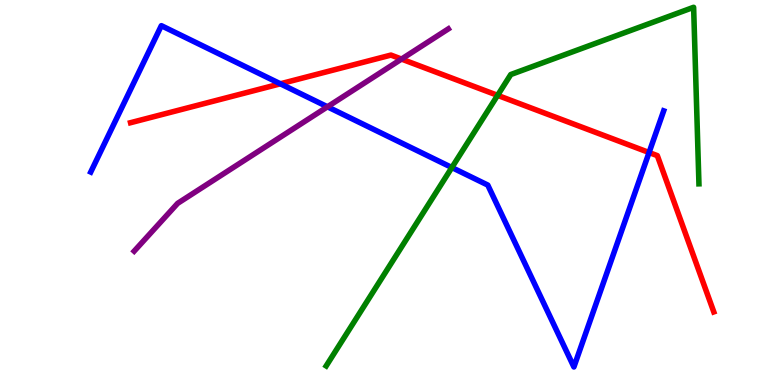[{'lines': ['blue', 'red'], 'intersections': [{'x': 3.62, 'y': 7.82}, {'x': 8.38, 'y': 6.04}]}, {'lines': ['green', 'red'], 'intersections': [{'x': 6.42, 'y': 7.52}]}, {'lines': ['purple', 'red'], 'intersections': [{'x': 5.18, 'y': 8.47}]}, {'lines': ['blue', 'green'], 'intersections': [{'x': 5.83, 'y': 5.65}]}, {'lines': ['blue', 'purple'], 'intersections': [{'x': 4.23, 'y': 7.23}]}, {'lines': ['green', 'purple'], 'intersections': []}]